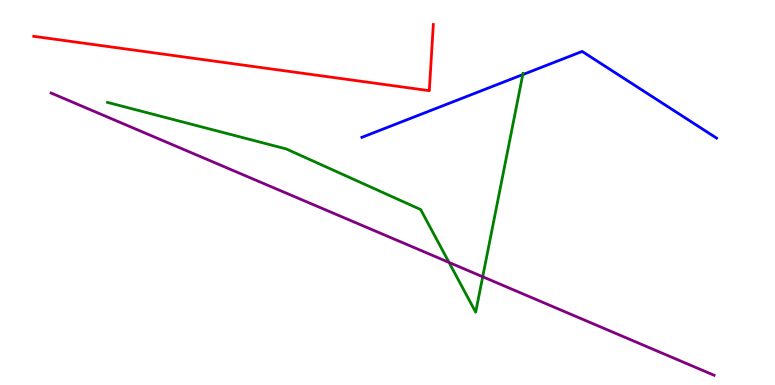[{'lines': ['blue', 'red'], 'intersections': []}, {'lines': ['green', 'red'], 'intersections': []}, {'lines': ['purple', 'red'], 'intersections': []}, {'lines': ['blue', 'green'], 'intersections': [{'x': 6.75, 'y': 8.06}]}, {'lines': ['blue', 'purple'], 'intersections': []}, {'lines': ['green', 'purple'], 'intersections': [{'x': 5.79, 'y': 3.18}, {'x': 6.23, 'y': 2.81}]}]